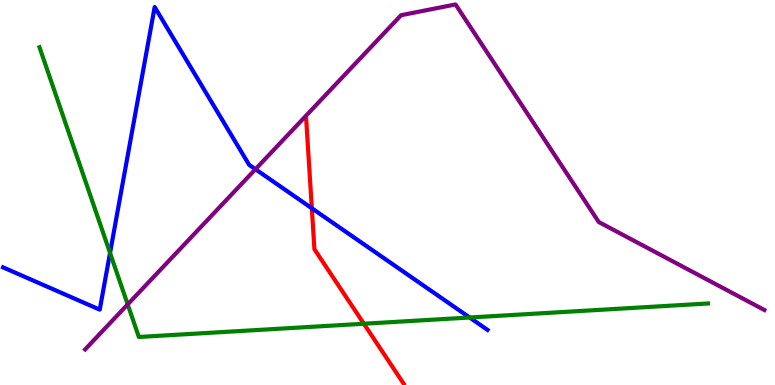[{'lines': ['blue', 'red'], 'intersections': [{'x': 4.02, 'y': 4.59}]}, {'lines': ['green', 'red'], 'intersections': [{'x': 4.7, 'y': 1.59}]}, {'lines': ['purple', 'red'], 'intersections': []}, {'lines': ['blue', 'green'], 'intersections': [{'x': 1.42, 'y': 3.43}, {'x': 6.06, 'y': 1.75}]}, {'lines': ['blue', 'purple'], 'intersections': [{'x': 3.3, 'y': 5.6}]}, {'lines': ['green', 'purple'], 'intersections': [{'x': 1.65, 'y': 2.09}]}]